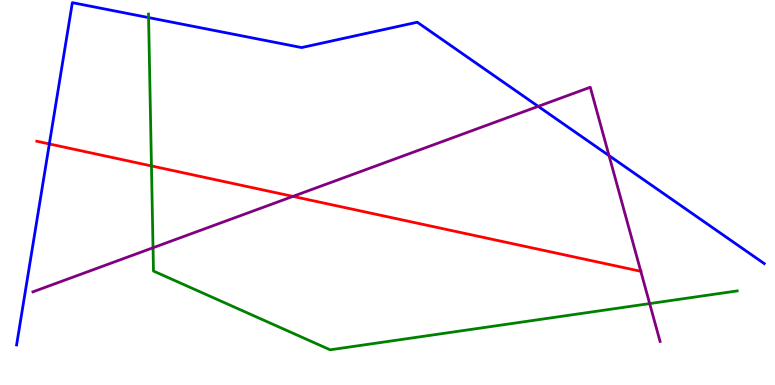[{'lines': ['blue', 'red'], 'intersections': [{'x': 0.637, 'y': 6.26}]}, {'lines': ['green', 'red'], 'intersections': [{'x': 1.95, 'y': 5.69}]}, {'lines': ['purple', 'red'], 'intersections': [{'x': 3.78, 'y': 4.9}, {'x': 8.27, 'y': 2.95}]}, {'lines': ['blue', 'green'], 'intersections': [{'x': 1.92, 'y': 9.54}]}, {'lines': ['blue', 'purple'], 'intersections': [{'x': 6.94, 'y': 7.24}, {'x': 7.86, 'y': 5.96}]}, {'lines': ['green', 'purple'], 'intersections': [{'x': 1.97, 'y': 3.56}, {'x': 8.38, 'y': 2.11}]}]